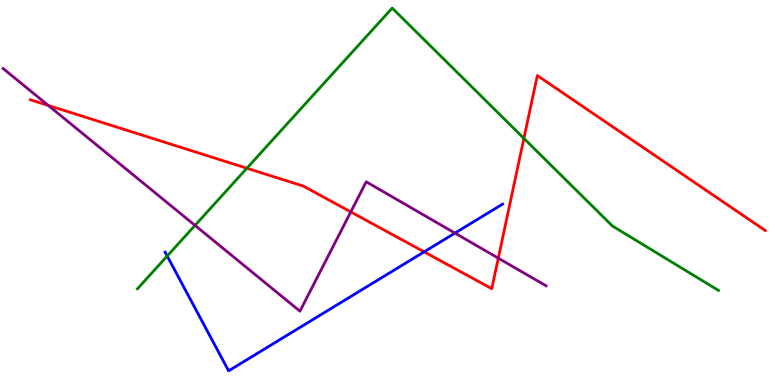[{'lines': ['blue', 'red'], 'intersections': [{'x': 5.47, 'y': 3.46}]}, {'lines': ['green', 'red'], 'intersections': [{'x': 3.19, 'y': 5.63}, {'x': 6.76, 'y': 6.41}]}, {'lines': ['purple', 'red'], 'intersections': [{'x': 0.623, 'y': 7.26}, {'x': 4.53, 'y': 4.5}, {'x': 6.43, 'y': 3.29}]}, {'lines': ['blue', 'green'], 'intersections': [{'x': 2.16, 'y': 3.35}]}, {'lines': ['blue', 'purple'], 'intersections': [{'x': 5.87, 'y': 3.95}]}, {'lines': ['green', 'purple'], 'intersections': [{'x': 2.52, 'y': 4.15}]}]